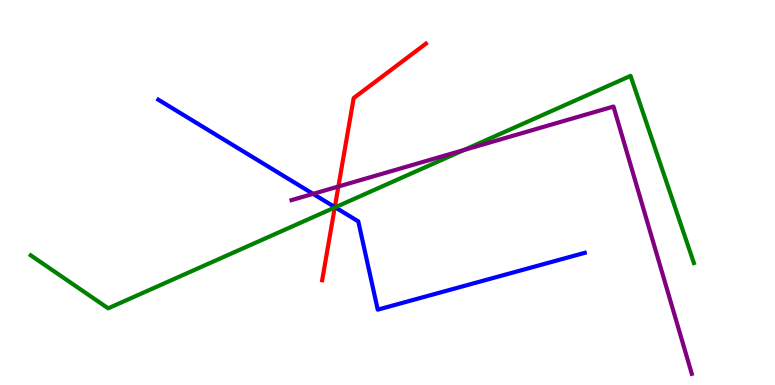[{'lines': ['blue', 'red'], 'intersections': [{'x': 4.32, 'y': 4.62}]}, {'lines': ['green', 'red'], 'intersections': [{'x': 4.32, 'y': 4.61}]}, {'lines': ['purple', 'red'], 'intersections': [{'x': 4.37, 'y': 5.16}]}, {'lines': ['blue', 'green'], 'intersections': [{'x': 4.32, 'y': 4.62}]}, {'lines': ['blue', 'purple'], 'intersections': [{'x': 4.04, 'y': 4.96}]}, {'lines': ['green', 'purple'], 'intersections': [{'x': 5.99, 'y': 6.1}]}]